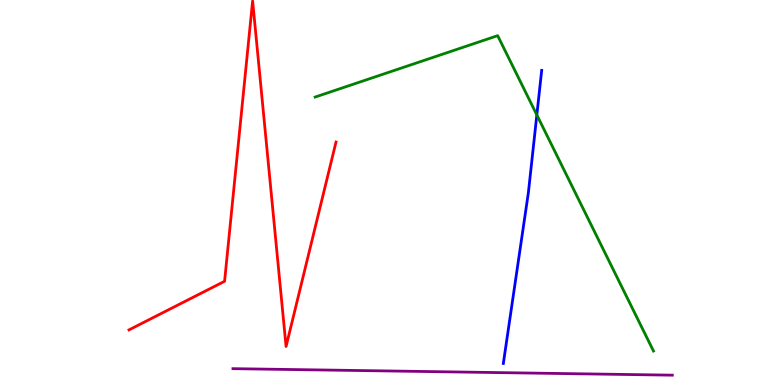[{'lines': ['blue', 'red'], 'intersections': []}, {'lines': ['green', 'red'], 'intersections': []}, {'lines': ['purple', 'red'], 'intersections': []}, {'lines': ['blue', 'green'], 'intersections': [{'x': 6.93, 'y': 7.01}]}, {'lines': ['blue', 'purple'], 'intersections': []}, {'lines': ['green', 'purple'], 'intersections': []}]